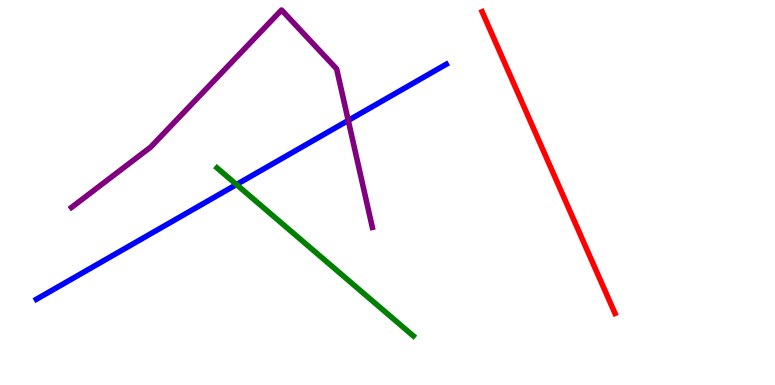[{'lines': ['blue', 'red'], 'intersections': []}, {'lines': ['green', 'red'], 'intersections': []}, {'lines': ['purple', 'red'], 'intersections': []}, {'lines': ['blue', 'green'], 'intersections': [{'x': 3.05, 'y': 5.21}]}, {'lines': ['blue', 'purple'], 'intersections': [{'x': 4.49, 'y': 6.87}]}, {'lines': ['green', 'purple'], 'intersections': []}]